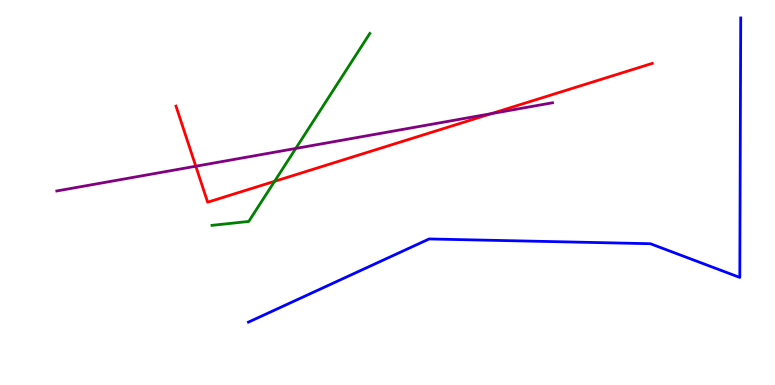[{'lines': ['blue', 'red'], 'intersections': []}, {'lines': ['green', 'red'], 'intersections': [{'x': 3.54, 'y': 5.29}]}, {'lines': ['purple', 'red'], 'intersections': [{'x': 2.53, 'y': 5.68}, {'x': 6.34, 'y': 7.05}]}, {'lines': ['blue', 'green'], 'intersections': []}, {'lines': ['blue', 'purple'], 'intersections': []}, {'lines': ['green', 'purple'], 'intersections': [{'x': 3.82, 'y': 6.14}]}]